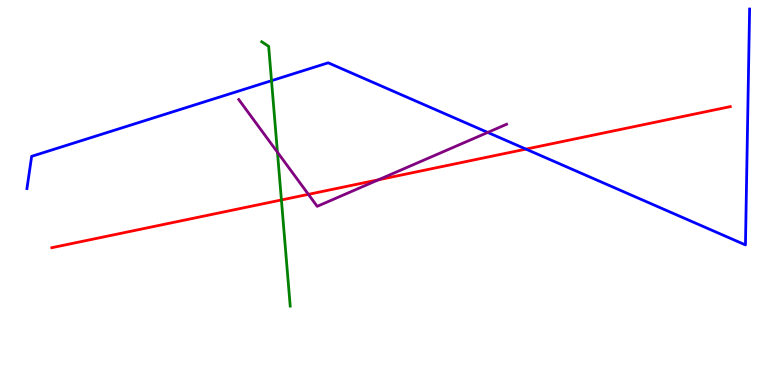[{'lines': ['blue', 'red'], 'intersections': [{'x': 6.79, 'y': 6.13}]}, {'lines': ['green', 'red'], 'intersections': [{'x': 3.63, 'y': 4.81}]}, {'lines': ['purple', 'red'], 'intersections': [{'x': 3.98, 'y': 4.95}, {'x': 4.88, 'y': 5.33}]}, {'lines': ['blue', 'green'], 'intersections': [{'x': 3.5, 'y': 7.9}]}, {'lines': ['blue', 'purple'], 'intersections': [{'x': 6.29, 'y': 6.56}]}, {'lines': ['green', 'purple'], 'intersections': [{'x': 3.58, 'y': 6.05}]}]